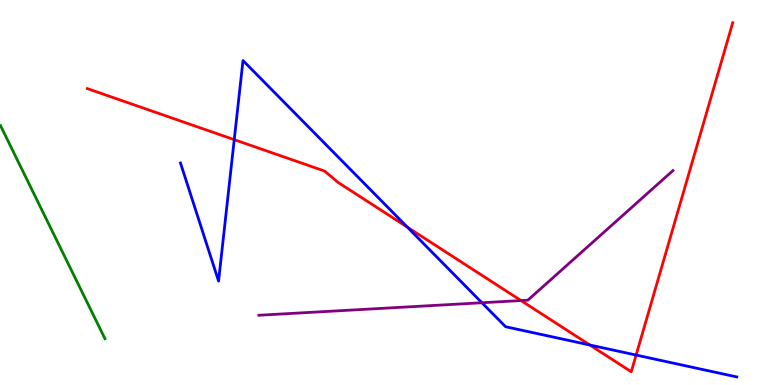[{'lines': ['blue', 'red'], 'intersections': [{'x': 3.02, 'y': 6.37}, {'x': 5.26, 'y': 4.1}, {'x': 7.61, 'y': 1.04}, {'x': 8.21, 'y': 0.778}]}, {'lines': ['green', 'red'], 'intersections': []}, {'lines': ['purple', 'red'], 'intersections': [{'x': 6.72, 'y': 2.19}]}, {'lines': ['blue', 'green'], 'intersections': []}, {'lines': ['blue', 'purple'], 'intersections': [{'x': 6.22, 'y': 2.14}]}, {'lines': ['green', 'purple'], 'intersections': []}]